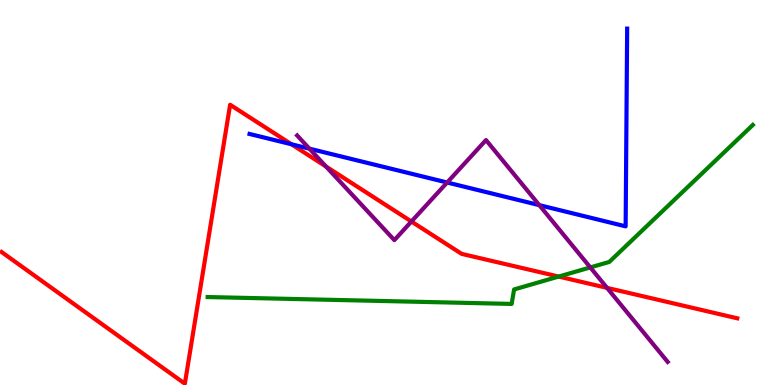[{'lines': ['blue', 'red'], 'intersections': [{'x': 3.76, 'y': 6.25}]}, {'lines': ['green', 'red'], 'intersections': [{'x': 7.21, 'y': 2.82}]}, {'lines': ['purple', 'red'], 'intersections': [{'x': 4.21, 'y': 5.68}, {'x': 5.31, 'y': 4.25}, {'x': 7.83, 'y': 2.52}]}, {'lines': ['blue', 'green'], 'intersections': []}, {'lines': ['blue', 'purple'], 'intersections': [{'x': 3.99, 'y': 6.14}, {'x': 5.77, 'y': 5.26}, {'x': 6.96, 'y': 4.67}]}, {'lines': ['green', 'purple'], 'intersections': [{'x': 7.62, 'y': 3.05}]}]